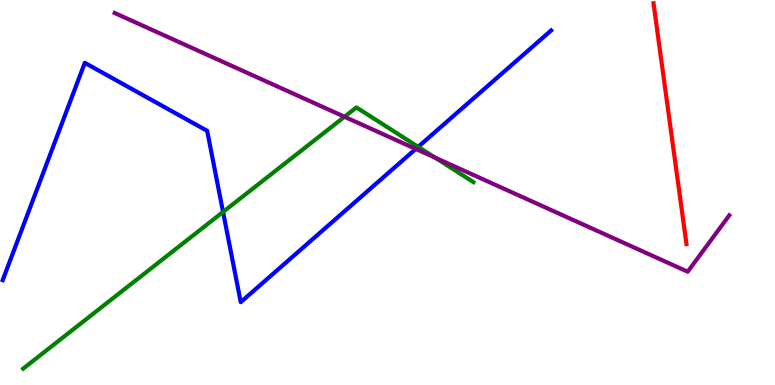[{'lines': ['blue', 'red'], 'intersections': []}, {'lines': ['green', 'red'], 'intersections': []}, {'lines': ['purple', 'red'], 'intersections': []}, {'lines': ['blue', 'green'], 'intersections': [{'x': 2.88, 'y': 4.49}, {'x': 5.4, 'y': 6.19}]}, {'lines': ['blue', 'purple'], 'intersections': [{'x': 5.36, 'y': 6.13}]}, {'lines': ['green', 'purple'], 'intersections': [{'x': 4.45, 'y': 6.97}, {'x': 5.61, 'y': 5.9}]}]